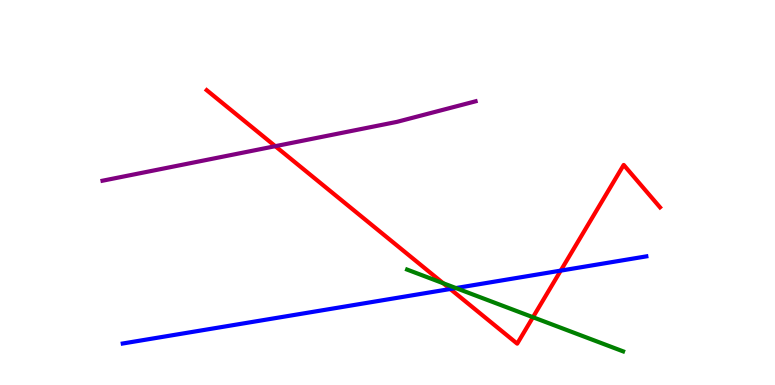[{'lines': ['blue', 'red'], 'intersections': [{'x': 5.81, 'y': 2.49}, {'x': 7.24, 'y': 2.97}]}, {'lines': ['green', 'red'], 'intersections': [{'x': 5.72, 'y': 2.64}, {'x': 6.88, 'y': 1.76}]}, {'lines': ['purple', 'red'], 'intersections': [{'x': 3.55, 'y': 6.2}]}, {'lines': ['blue', 'green'], 'intersections': [{'x': 5.88, 'y': 2.52}]}, {'lines': ['blue', 'purple'], 'intersections': []}, {'lines': ['green', 'purple'], 'intersections': []}]